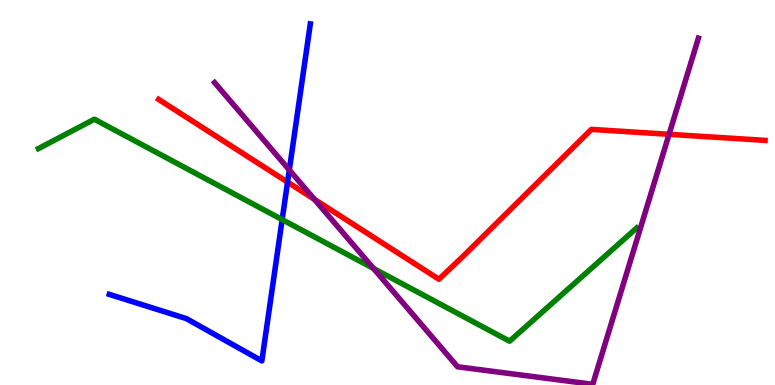[{'lines': ['blue', 'red'], 'intersections': [{'x': 3.71, 'y': 5.27}]}, {'lines': ['green', 'red'], 'intersections': []}, {'lines': ['purple', 'red'], 'intersections': [{'x': 4.06, 'y': 4.82}, {'x': 8.63, 'y': 6.51}]}, {'lines': ['blue', 'green'], 'intersections': [{'x': 3.64, 'y': 4.3}]}, {'lines': ['blue', 'purple'], 'intersections': [{'x': 3.73, 'y': 5.59}]}, {'lines': ['green', 'purple'], 'intersections': [{'x': 4.82, 'y': 3.03}]}]